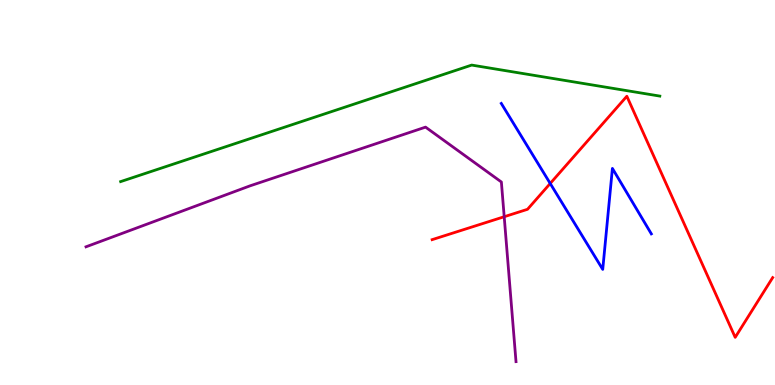[{'lines': ['blue', 'red'], 'intersections': [{'x': 7.1, 'y': 5.23}]}, {'lines': ['green', 'red'], 'intersections': []}, {'lines': ['purple', 'red'], 'intersections': [{'x': 6.51, 'y': 4.37}]}, {'lines': ['blue', 'green'], 'intersections': []}, {'lines': ['blue', 'purple'], 'intersections': []}, {'lines': ['green', 'purple'], 'intersections': []}]